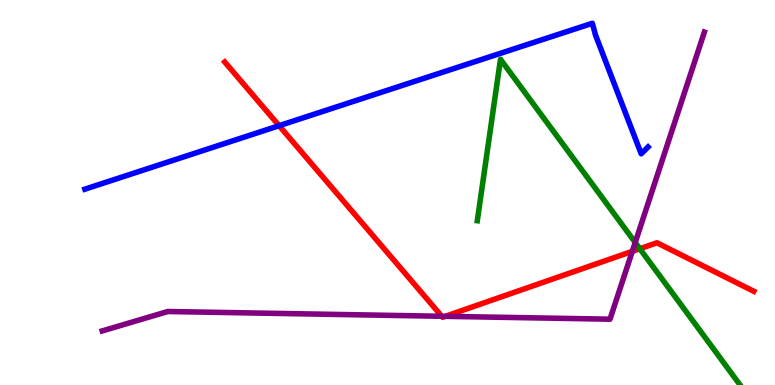[{'lines': ['blue', 'red'], 'intersections': [{'x': 3.6, 'y': 6.74}]}, {'lines': ['green', 'red'], 'intersections': [{'x': 8.26, 'y': 3.54}]}, {'lines': ['purple', 'red'], 'intersections': [{'x': 5.7, 'y': 1.79}, {'x': 5.75, 'y': 1.78}, {'x': 8.16, 'y': 3.47}]}, {'lines': ['blue', 'green'], 'intersections': []}, {'lines': ['blue', 'purple'], 'intersections': []}, {'lines': ['green', 'purple'], 'intersections': [{'x': 8.2, 'y': 3.7}]}]